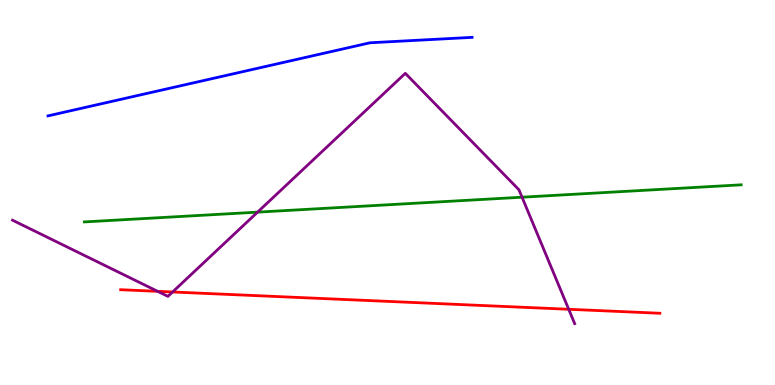[{'lines': ['blue', 'red'], 'intersections': []}, {'lines': ['green', 'red'], 'intersections': []}, {'lines': ['purple', 'red'], 'intersections': [{'x': 2.03, 'y': 2.43}, {'x': 2.23, 'y': 2.42}, {'x': 7.34, 'y': 1.97}]}, {'lines': ['blue', 'green'], 'intersections': []}, {'lines': ['blue', 'purple'], 'intersections': []}, {'lines': ['green', 'purple'], 'intersections': [{'x': 3.32, 'y': 4.49}, {'x': 6.74, 'y': 4.88}]}]